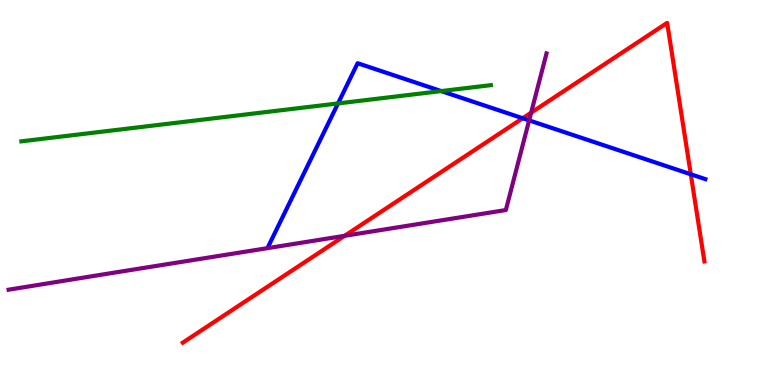[{'lines': ['blue', 'red'], 'intersections': [{'x': 6.74, 'y': 6.93}, {'x': 8.91, 'y': 5.47}]}, {'lines': ['green', 'red'], 'intersections': []}, {'lines': ['purple', 'red'], 'intersections': [{'x': 4.45, 'y': 3.87}, {'x': 6.85, 'y': 7.07}]}, {'lines': ['blue', 'green'], 'intersections': [{'x': 4.36, 'y': 7.31}, {'x': 5.69, 'y': 7.63}]}, {'lines': ['blue', 'purple'], 'intersections': [{'x': 6.83, 'y': 6.87}]}, {'lines': ['green', 'purple'], 'intersections': []}]